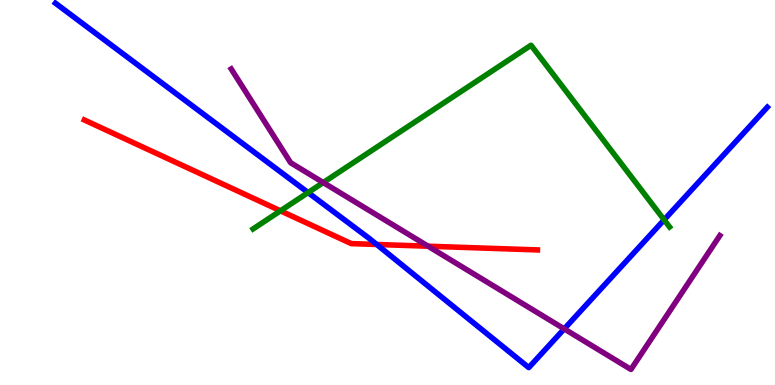[{'lines': ['blue', 'red'], 'intersections': [{'x': 4.86, 'y': 3.65}]}, {'lines': ['green', 'red'], 'intersections': [{'x': 3.62, 'y': 4.52}]}, {'lines': ['purple', 'red'], 'intersections': [{'x': 5.52, 'y': 3.6}]}, {'lines': ['blue', 'green'], 'intersections': [{'x': 3.98, 'y': 5.0}, {'x': 8.57, 'y': 4.29}]}, {'lines': ['blue', 'purple'], 'intersections': [{'x': 7.28, 'y': 1.46}]}, {'lines': ['green', 'purple'], 'intersections': [{'x': 4.17, 'y': 5.26}]}]